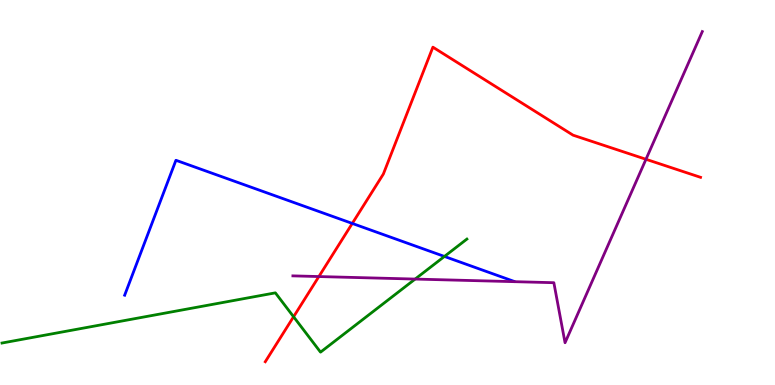[{'lines': ['blue', 'red'], 'intersections': [{'x': 4.55, 'y': 4.2}]}, {'lines': ['green', 'red'], 'intersections': [{'x': 3.79, 'y': 1.77}]}, {'lines': ['purple', 'red'], 'intersections': [{'x': 4.11, 'y': 2.82}, {'x': 8.34, 'y': 5.86}]}, {'lines': ['blue', 'green'], 'intersections': [{'x': 5.73, 'y': 3.34}]}, {'lines': ['blue', 'purple'], 'intersections': []}, {'lines': ['green', 'purple'], 'intersections': [{'x': 5.36, 'y': 2.75}]}]